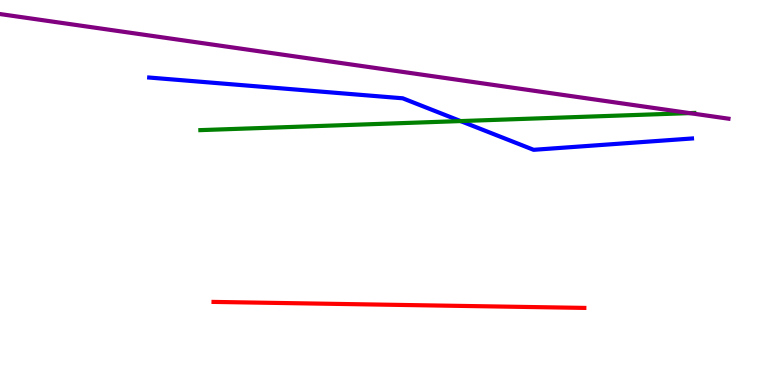[{'lines': ['blue', 'red'], 'intersections': []}, {'lines': ['green', 'red'], 'intersections': []}, {'lines': ['purple', 'red'], 'intersections': []}, {'lines': ['blue', 'green'], 'intersections': [{'x': 5.94, 'y': 6.86}]}, {'lines': ['blue', 'purple'], 'intersections': []}, {'lines': ['green', 'purple'], 'intersections': [{'x': 8.9, 'y': 7.06}]}]